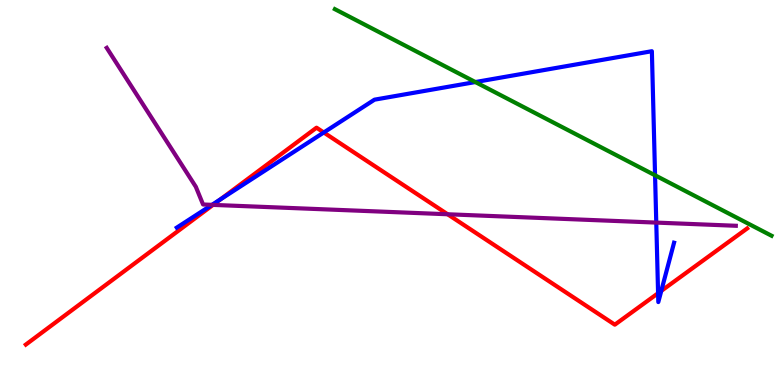[{'lines': ['blue', 'red'], 'intersections': [{'x': 2.85, 'y': 4.82}, {'x': 4.18, 'y': 6.56}, {'x': 8.49, 'y': 2.38}, {'x': 8.53, 'y': 2.44}]}, {'lines': ['green', 'red'], 'intersections': []}, {'lines': ['purple', 'red'], 'intersections': [{'x': 2.75, 'y': 4.68}, {'x': 5.78, 'y': 4.43}]}, {'lines': ['blue', 'green'], 'intersections': [{'x': 6.13, 'y': 7.87}, {'x': 8.45, 'y': 5.45}]}, {'lines': ['blue', 'purple'], 'intersections': [{'x': 2.74, 'y': 4.68}, {'x': 8.47, 'y': 4.22}]}, {'lines': ['green', 'purple'], 'intersections': []}]